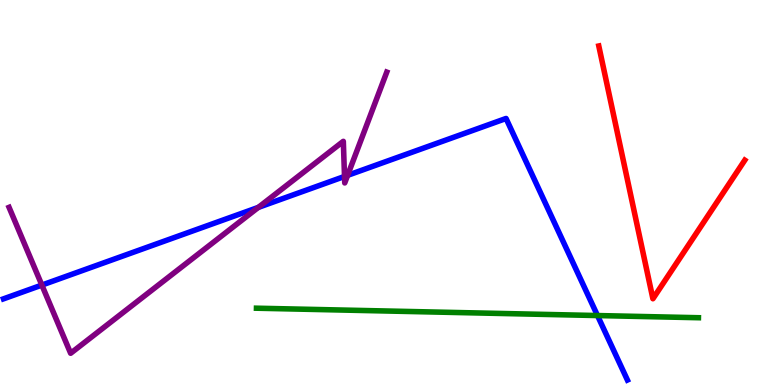[{'lines': ['blue', 'red'], 'intersections': []}, {'lines': ['green', 'red'], 'intersections': []}, {'lines': ['purple', 'red'], 'intersections': []}, {'lines': ['blue', 'green'], 'intersections': [{'x': 7.71, 'y': 1.8}]}, {'lines': ['blue', 'purple'], 'intersections': [{'x': 0.54, 'y': 2.6}, {'x': 3.33, 'y': 4.61}, {'x': 4.45, 'y': 5.42}, {'x': 4.49, 'y': 5.45}]}, {'lines': ['green', 'purple'], 'intersections': []}]